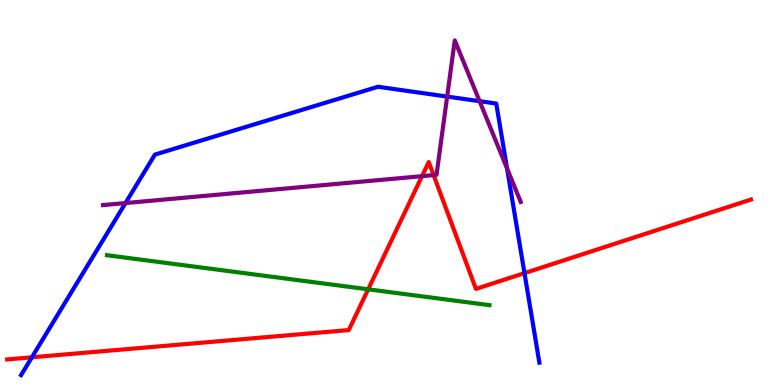[{'lines': ['blue', 'red'], 'intersections': [{'x': 0.411, 'y': 0.72}, {'x': 6.77, 'y': 2.91}]}, {'lines': ['green', 'red'], 'intersections': [{'x': 4.75, 'y': 2.49}]}, {'lines': ['purple', 'red'], 'intersections': [{'x': 5.45, 'y': 5.42}, {'x': 5.59, 'y': 5.45}]}, {'lines': ['blue', 'green'], 'intersections': []}, {'lines': ['blue', 'purple'], 'intersections': [{'x': 1.62, 'y': 4.73}, {'x': 5.77, 'y': 7.49}, {'x': 6.19, 'y': 7.37}, {'x': 6.54, 'y': 5.63}]}, {'lines': ['green', 'purple'], 'intersections': []}]